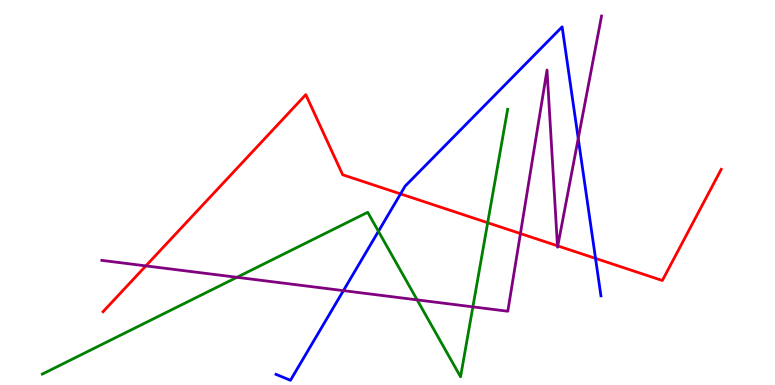[{'lines': ['blue', 'red'], 'intersections': [{'x': 5.17, 'y': 4.96}, {'x': 7.68, 'y': 3.29}]}, {'lines': ['green', 'red'], 'intersections': [{'x': 6.29, 'y': 4.21}]}, {'lines': ['purple', 'red'], 'intersections': [{'x': 1.88, 'y': 3.09}, {'x': 6.72, 'y': 3.93}, {'x': 7.19, 'y': 3.62}, {'x': 7.2, 'y': 3.61}]}, {'lines': ['blue', 'green'], 'intersections': [{'x': 4.88, 'y': 3.99}]}, {'lines': ['blue', 'purple'], 'intersections': [{'x': 4.43, 'y': 2.45}, {'x': 7.46, 'y': 6.4}]}, {'lines': ['green', 'purple'], 'intersections': [{'x': 3.06, 'y': 2.8}, {'x': 5.38, 'y': 2.21}, {'x': 6.1, 'y': 2.03}]}]